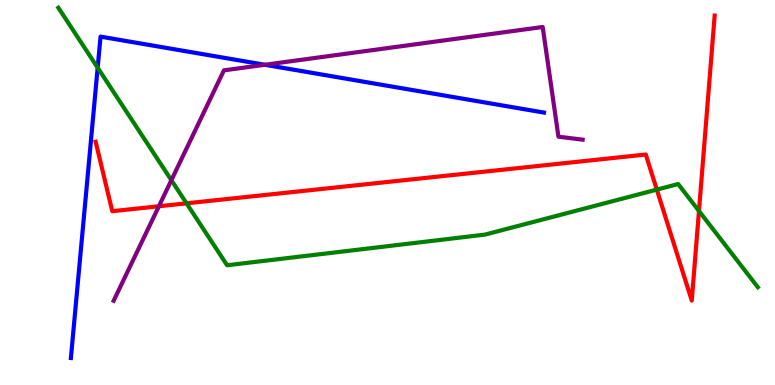[{'lines': ['blue', 'red'], 'intersections': []}, {'lines': ['green', 'red'], 'intersections': [{'x': 2.41, 'y': 4.72}, {'x': 8.47, 'y': 5.07}, {'x': 9.02, 'y': 4.52}]}, {'lines': ['purple', 'red'], 'intersections': [{'x': 2.05, 'y': 4.64}]}, {'lines': ['blue', 'green'], 'intersections': [{'x': 1.26, 'y': 8.24}]}, {'lines': ['blue', 'purple'], 'intersections': [{'x': 3.42, 'y': 8.32}]}, {'lines': ['green', 'purple'], 'intersections': [{'x': 2.21, 'y': 5.32}]}]